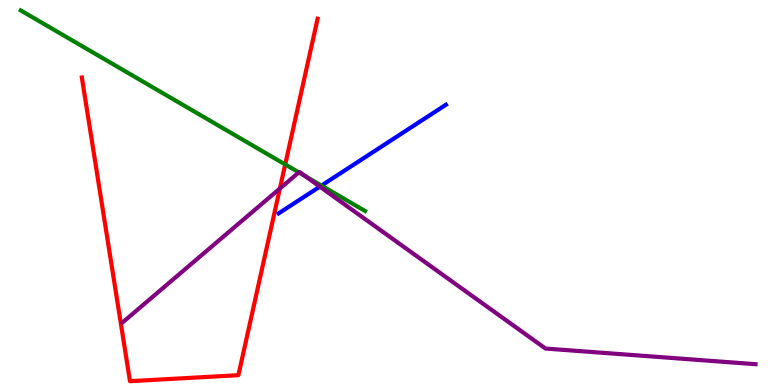[{'lines': ['blue', 'red'], 'intersections': []}, {'lines': ['green', 'red'], 'intersections': [{'x': 3.68, 'y': 5.73}]}, {'lines': ['purple', 'red'], 'intersections': [{'x': 3.61, 'y': 5.1}]}, {'lines': ['blue', 'green'], 'intersections': [{'x': 4.15, 'y': 5.18}]}, {'lines': ['blue', 'purple'], 'intersections': [{'x': 4.13, 'y': 5.15}]}, {'lines': ['green', 'purple'], 'intersections': [{'x': 3.86, 'y': 5.52}, {'x': 3.93, 'y': 5.43}]}]